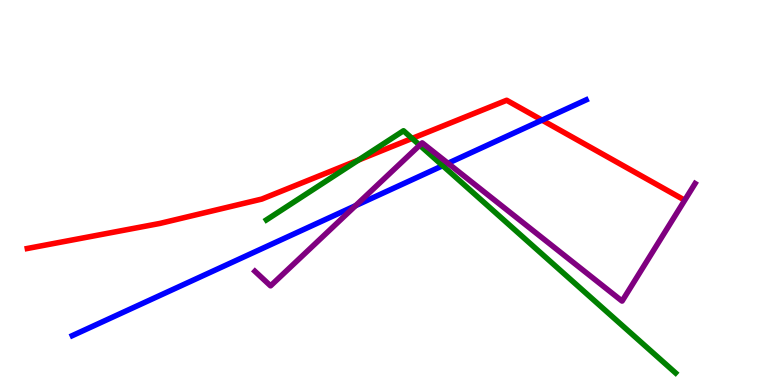[{'lines': ['blue', 'red'], 'intersections': [{'x': 6.99, 'y': 6.88}]}, {'lines': ['green', 'red'], 'intersections': [{'x': 4.62, 'y': 5.84}, {'x': 5.32, 'y': 6.4}]}, {'lines': ['purple', 'red'], 'intersections': []}, {'lines': ['blue', 'green'], 'intersections': [{'x': 5.71, 'y': 5.7}]}, {'lines': ['blue', 'purple'], 'intersections': [{'x': 4.59, 'y': 4.66}, {'x': 5.78, 'y': 5.76}]}, {'lines': ['green', 'purple'], 'intersections': [{'x': 5.42, 'y': 6.23}]}]